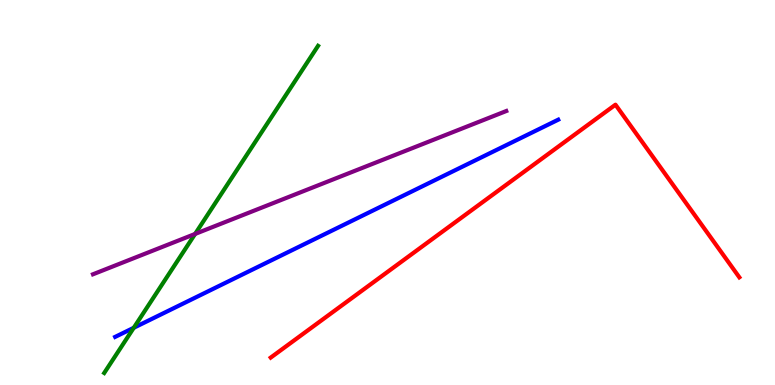[{'lines': ['blue', 'red'], 'intersections': []}, {'lines': ['green', 'red'], 'intersections': []}, {'lines': ['purple', 'red'], 'intersections': []}, {'lines': ['blue', 'green'], 'intersections': [{'x': 1.73, 'y': 1.49}]}, {'lines': ['blue', 'purple'], 'intersections': []}, {'lines': ['green', 'purple'], 'intersections': [{'x': 2.52, 'y': 3.92}]}]